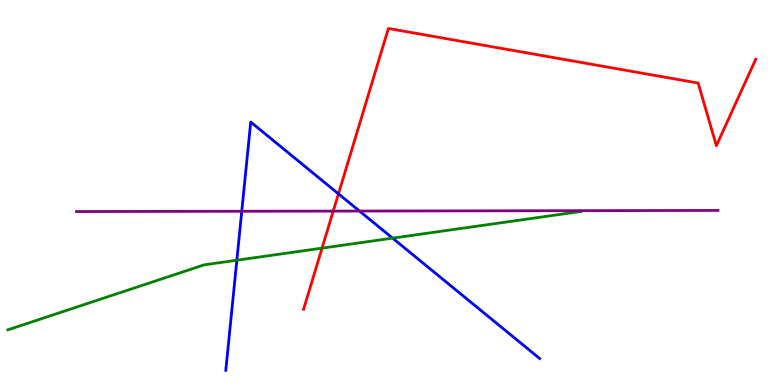[{'lines': ['blue', 'red'], 'intersections': [{'x': 4.37, 'y': 4.97}]}, {'lines': ['green', 'red'], 'intersections': [{'x': 4.16, 'y': 3.55}]}, {'lines': ['purple', 'red'], 'intersections': [{'x': 4.3, 'y': 4.52}]}, {'lines': ['blue', 'green'], 'intersections': [{'x': 3.06, 'y': 3.24}, {'x': 5.07, 'y': 3.81}]}, {'lines': ['blue', 'purple'], 'intersections': [{'x': 3.12, 'y': 4.51}, {'x': 4.64, 'y': 4.52}]}, {'lines': ['green', 'purple'], 'intersections': []}]